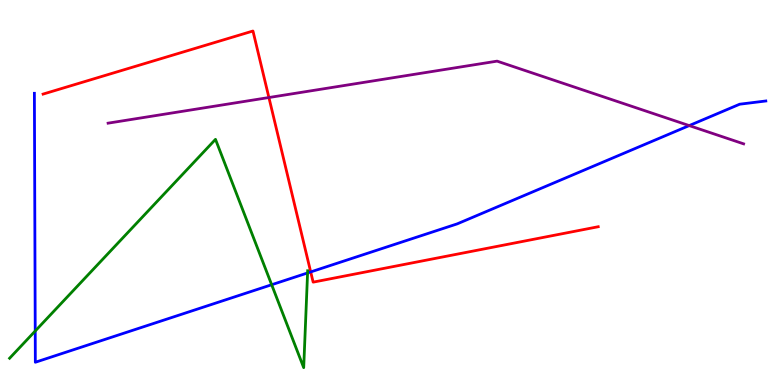[{'lines': ['blue', 'red'], 'intersections': [{'x': 4.01, 'y': 2.94}]}, {'lines': ['green', 'red'], 'intersections': []}, {'lines': ['purple', 'red'], 'intersections': [{'x': 3.47, 'y': 7.47}]}, {'lines': ['blue', 'green'], 'intersections': [{'x': 0.454, 'y': 1.4}, {'x': 3.51, 'y': 2.6}, {'x': 3.97, 'y': 2.91}]}, {'lines': ['blue', 'purple'], 'intersections': [{'x': 8.89, 'y': 6.74}]}, {'lines': ['green', 'purple'], 'intersections': []}]